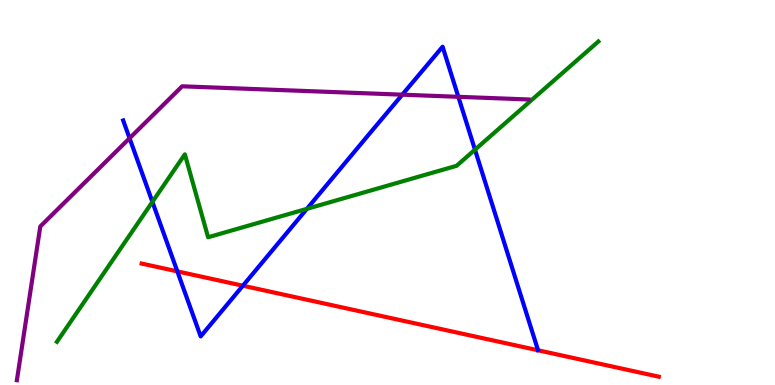[{'lines': ['blue', 'red'], 'intersections': [{'x': 2.29, 'y': 2.95}, {'x': 3.13, 'y': 2.58}]}, {'lines': ['green', 'red'], 'intersections': []}, {'lines': ['purple', 'red'], 'intersections': []}, {'lines': ['blue', 'green'], 'intersections': [{'x': 1.97, 'y': 4.76}, {'x': 3.96, 'y': 4.58}, {'x': 6.13, 'y': 6.11}]}, {'lines': ['blue', 'purple'], 'intersections': [{'x': 1.67, 'y': 6.41}, {'x': 5.19, 'y': 7.54}, {'x': 5.91, 'y': 7.49}]}, {'lines': ['green', 'purple'], 'intersections': []}]